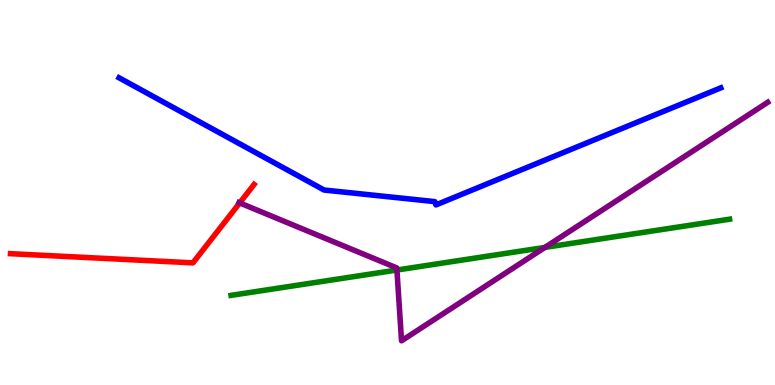[{'lines': ['blue', 'red'], 'intersections': []}, {'lines': ['green', 'red'], 'intersections': []}, {'lines': ['purple', 'red'], 'intersections': [{'x': 3.09, 'y': 4.73}]}, {'lines': ['blue', 'green'], 'intersections': []}, {'lines': ['blue', 'purple'], 'intersections': []}, {'lines': ['green', 'purple'], 'intersections': [{'x': 5.12, 'y': 2.99}, {'x': 7.03, 'y': 3.57}]}]